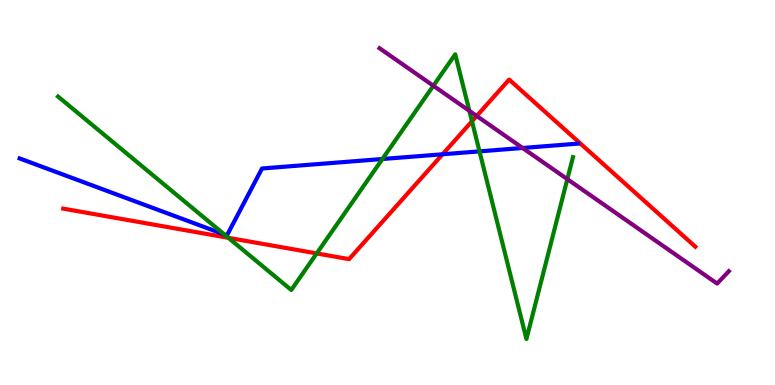[{'lines': ['blue', 'red'], 'intersections': [{'x': 5.71, 'y': 5.99}]}, {'lines': ['green', 'red'], 'intersections': [{'x': 2.95, 'y': 3.82}, {'x': 4.09, 'y': 3.42}, {'x': 6.09, 'y': 6.85}]}, {'lines': ['purple', 'red'], 'intersections': [{'x': 6.15, 'y': 6.99}]}, {'lines': ['blue', 'green'], 'intersections': [{'x': 2.9, 'y': 3.91}, {'x': 4.93, 'y': 5.87}, {'x': 6.19, 'y': 6.07}]}, {'lines': ['blue', 'purple'], 'intersections': [{'x': 6.74, 'y': 6.16}]}, {'lines': ['green', 'purple'], 'intersections': [{'x': 5.59, 'y': 7.77}, {'x': 6.06, 'y': 7.12}, {'x': 7.32, 'y': 5.35}]}]